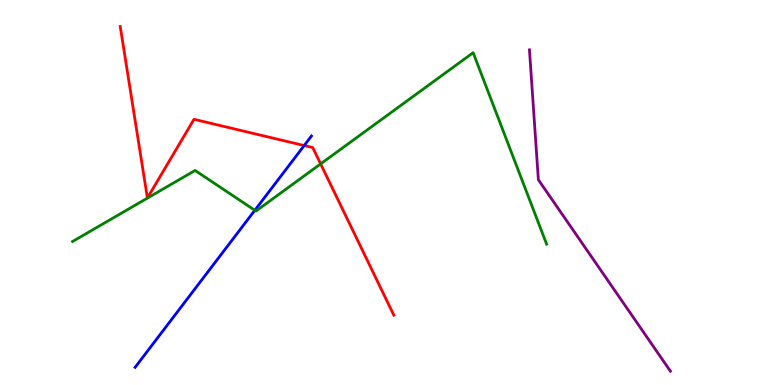[{'lines': ['blue', 'red'], 'intersections': [{'x': 3.93, 'y': 6.22}]}, {'lines': ['green', 'red'], 'intersections': [{'x': 4.14, 'y': 5.74}]}, {'lines': ['purple', 'red'], 'intersections': []}, {'lines': ['blue', 'green'], 'intersections': [{'x': 3.29, 'y': 4.54}]}, {'lines': ['blue', 'purple'], 'intersections': []}, {'lines': ['green', 'purple'], 'intersections': []}]